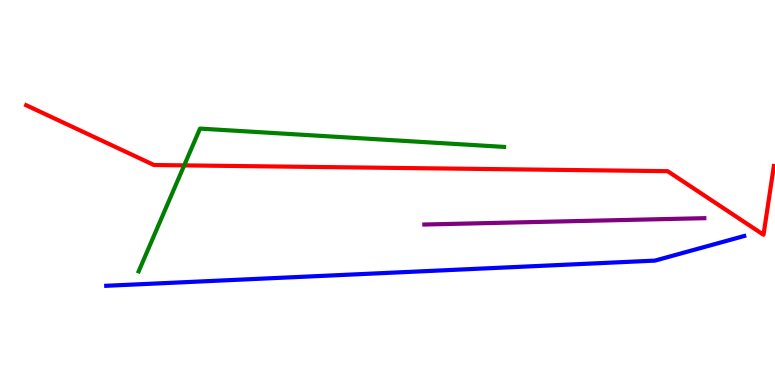[{'lines': ['blue', 'red'], 'intersections': []}, {'lines': ['green', 'red'], 'intersections': [{'x': 2.38, 'y': 5.7}]}, {'lines': ['purple', 'red'], 'intersections': []}, {'lines': ['blue', 'green'], 'intersections': []}, {'lines': ['blue', 'purple'], 'intersections': []}, {'lines': ['green', 'purple'], 'intersections': []}]